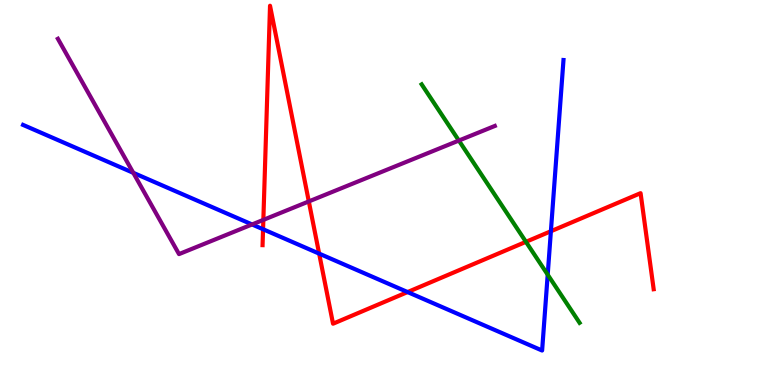[{'lines': ['blue', 'red'], 'intersections': [{'x': 3.39, 'y': 4.05}, {'x': 4.12, 'y': 3.41}, {'x': 5.26, 'y': 2.41}, {'x': 7.11, 'y': 3.99}]}, {'lines': ['green', 'red'], 'intersections': [{'x': 6.79, 'y': 3.72}]}, {'lines': ['purple', 'red'], 'intersections': [{'x': 3.4, 'y': 4.29}, {'x': 3.98, 'y': 4.77}]}, {'lines': ['blue', 'green'], 'intersections': [{'x': 7.07, 'y': 2.87}]}, {'lines': ['blue', 'purple'], 'intersections': [{'x': 1.72, 'y': 5.51}, {'x': 3.25, 'y': 4.17}]}, {'lines': ['green', 'purple'], 'intersections': [{'x': 5.92, 'y': 6.35}]}]